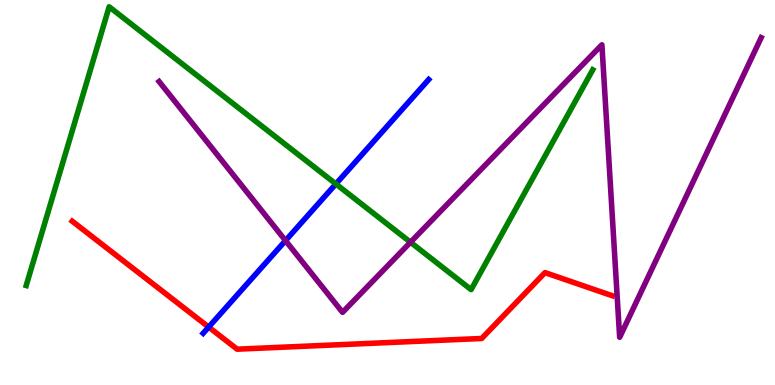[{'lines': ['blue', 'red'], 'intersections': [{'x': 2.69, 'y': 1.5}]}, {'lines': ['green', 'red'], 'intersections': []}, {'lines': ['purple', 'red'], 'intersections': []}, {'lines': ['blue', 'green'], 'intersections': [{'x': 4.33, 'y': 5.22}]}, {'lines': ['blue', 'purple'], 'intersections': [{'x': 3.68, 'y': 3.75}]}, {'lines': ['green', 'purple'], 'intersections': [{'x': 5.3, 'y': 3.71}]}]